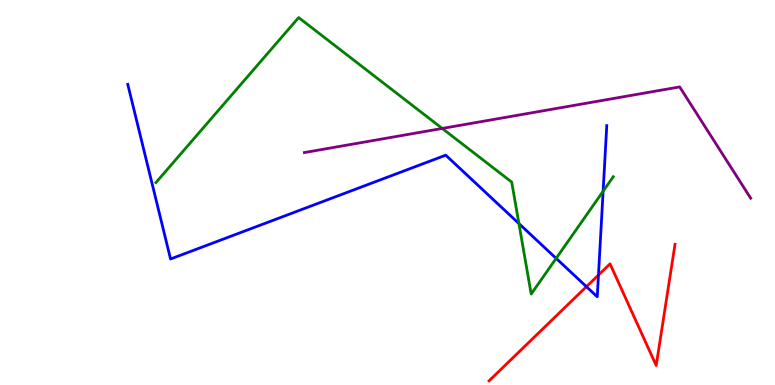[{'lines': ['blue', 'red'], 'intersections': [{'x': 7.57, 'y': 2.55}, {'x': 7.72, 'y': 2.86}]}, {'lines': ['green', 'red'], 'intersections': []}, {'lines': ['purple', 'red'], 'intersections': []}, {'lines': ['blue', 'green'], 'intersections': [{'x': 6.7, 'y': 4.19}, {'x': 7.18, 'y': 3.29}, {'x': 7.78, 'y': 5.03}]}, {'lines': ['blue', 'purple'], 'intersections': []}, {'lines': ['green', 'purple'], 'intersections': [{'x': 5.71, 'y': 6.66}]}]